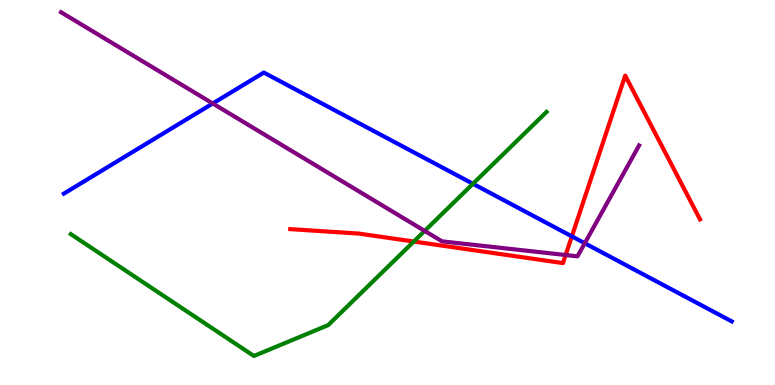[{'lines': ['blue', 'red'], 'intersections': [{'x': 7.38, 'y': 3.86}]}, {'lines': ['green', 'red'], 'intersections': [{'x': 5.34, 'y': 3.73}]}, {'lines': ['purple', 'red'], 'intersections': [{'x': 7.3, 'y': 3.38}]}, {'lines': ['blue', 'green'], 'intersections': [{'x': 6.1, 'y': 5.23}]}, {'lines': ['blue', 'purple'], 'intersections': [{'x': 2.75, 'y': 7.31}, {'x': 7.55, 'y': 3.68}]}, {'lines': ['green', 'purple'], 'intersections': [{'x': 5.48, 'y': 4.0}]}]